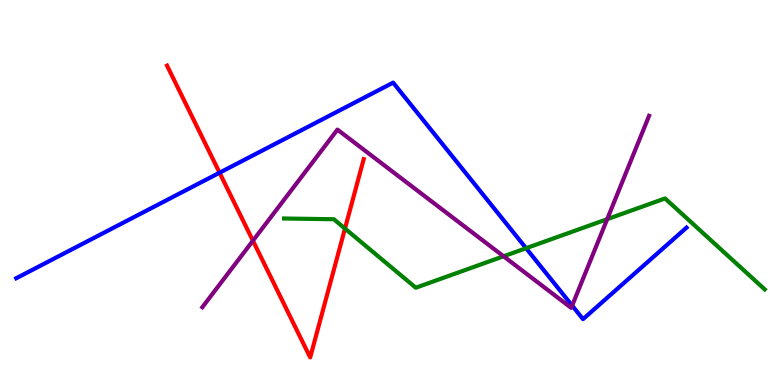[{'lines': ['blue', 'red'], 'intersections': [{'x': 2.83, 'y': 5.51}]}, {'lines': ['green', 'red'], 'intersections': [{'x': 4.45, 'y': 4.06}]}, {'lines': ['purple', 'red'], 'intersections': [{'x': 3.26, 'y': 3.75}]}, {'lines': ['blue', 'green'], 'intersections': [{'x': 6.79, 'y': 3.55}]}, {'lines': ['blue', 'purple'], 'intersections': [{'x': 7.38, 'y': 2.06}]}, {'lines': ['green', 'purple'], 'intersections': [{'x': 6.5, 'y': 3.34}, {'x': 7.83, 'y': 4.31}]}]